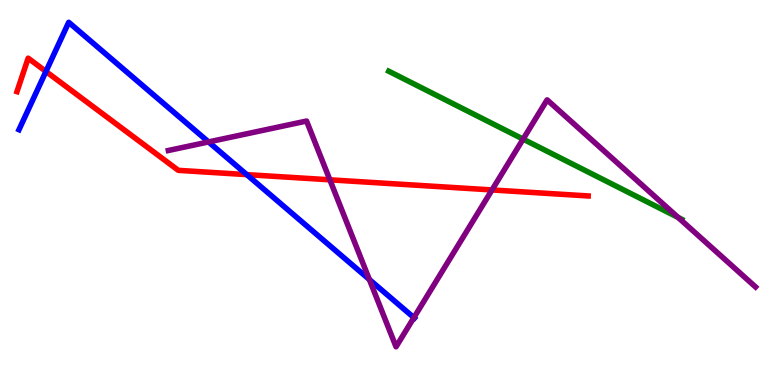[{'lines': ['blue', 'red'], 'intersections': [{'x': 0.593, 'y': 8.14}, {'x': 3.18, 'y': 5.46}]}, {'lines': ['green', 'red'], 'intersections': []}, {'lines': ['purple', 'red'], 'intersections': [{'x': 4.26, 'y': 5.33}, {'x': 6.35, 'y': 5.07}]}, {'lines': ['blue', 'green'], 'intersections': []}, {'lines': ['blue', 'purple'], 'intersections': [{'x': 2.69, 'y': 6.31}, {'x': 4.77, 'y': 2.74}, {'x': 5.34, 'y': 1.75}]}, {'lines': ['green', 'purple'], 'intersections': [{'x': 6.75, 'y': 6.39}, {'x': 8.75, 'y': 4.35}]}]